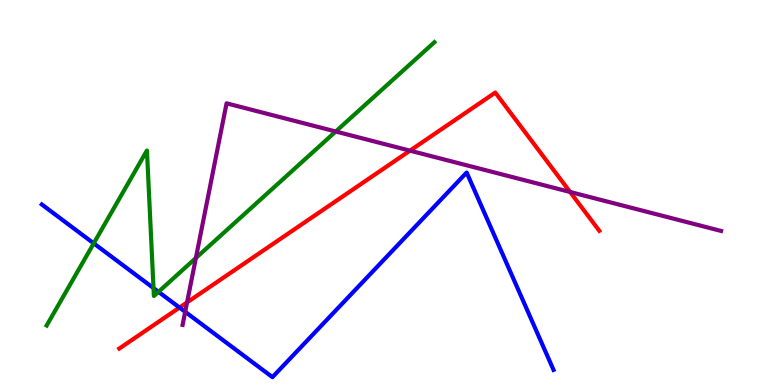[{'lines': ['blue', 'red'], 'intersections': [{'x': 2.32, 'y': 2.01}]}, {'lines': ['green', 'red'], 'intersections': []}, {'lines': ['purple', 'red'], 'intersections': [{'x': 2.41, 'y': 2.14}, {'x': 5.29, 'y': 6.09}, {'x': 7.36, 'y': 5.01}]}, {'lines': ['blue', 'green'], 'intersections': [{'x': 1.21, 'y': 3.68}, {'x': 1.98, 'y': 2.52}, {'x': 2.05, 'y': 2.42}]}, {'lines': ['blue', 'purple'], 'intersections': [{'x': 2.39, 'y': 1.9}]}, {'lines': ['green', 'purple'], 'intersections': [{'x': 2.53, 'y': 3.3}, {'x': 4.33, 'y': 6.58}]}]